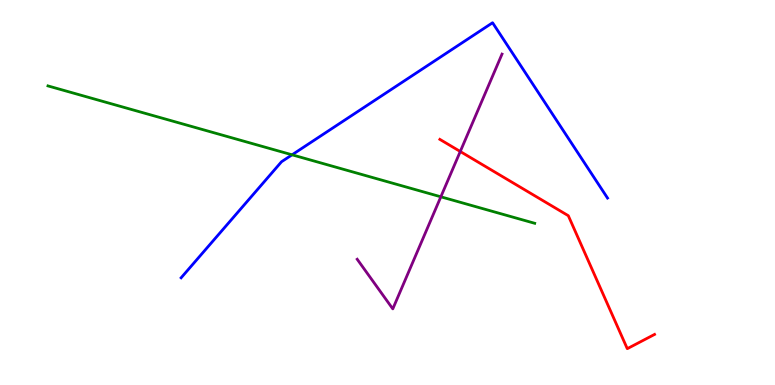[{'lines': ['blue', 'red'], 'intersections': []}, {'lines': ['green', 'red'], 'intersections': []}, {'lines': ['purple', 'red'], 'intersections': [{'x': 5.94, 'y': 6.06}]}, {'lines': ['blue', 'green'], 'intersections': [{'x': 3.77, 'y': 5.98}]}, {'lines': ['blue', 'purple'], 'intersections': []}, {'lines': ['green', 'purple'], 'intersections': [{'x': 5.69, 'y': 4.89}]}]